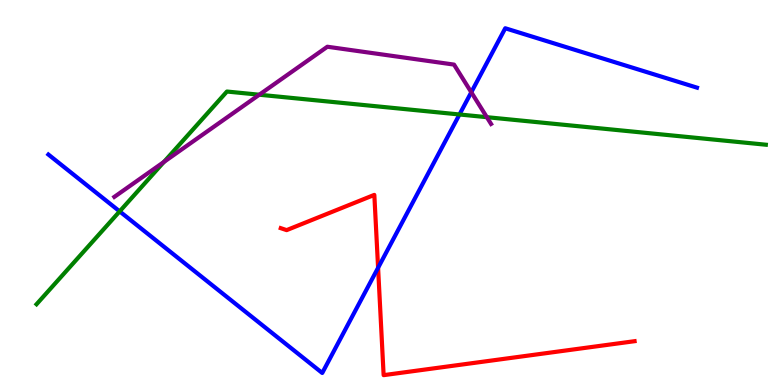[{'lines': ['blue', 'red'], 'intersections': [{'x': 4.88, 'y': 3.04}]}, {'lines': ['green', 'red'], 'intersections': []}, {'lines': ['purple', 'red'], 'intersections': []}, {'lines': ['blue', 'green'], 'intersections': [{'x': 1.54, 'y': 4.51}, {'x': 5.93, 'y': 7.03}]}, {'lines': ['blue', 'purple'], 'intersections': [{'x': 6.08, 'y': 7.6}]}, {'lines': ['green', 'purple'], 'intersections': [{'x': 2.12, 'y': 5.79}, {'x': 3.35, 'y': 7.54}, {'x': 6.28, 'y': 6.96}]}]